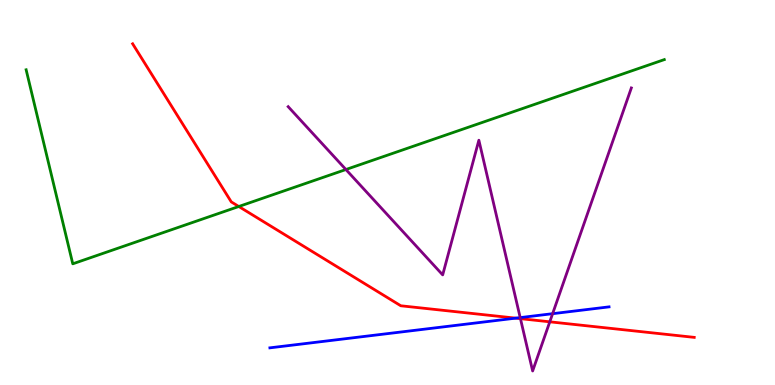[{'lines': ['blue', 'red'], 'intersections': [{'x': 6.65, 'y': 1.74}]}, {'lines': ['green', 'red'], 'intersections': [{'x': 3.08, 'y': 4.64}]}, {'lines': ['purple', 'red'], 'intersections': [{'x': 6.72, 'y': 1.72}, {'x': 7.09, 'y': 1.64}]}, {'lines': ['blue', 'green'], 'intersections': []}, {'lines': ['blue', 'purple'], 'intersections': [{'x': 6.71, 'y': 1.75}, {'x': 7.13, 'y': 1.85}]}, {'lines': ['green', 'purple'], 'intersections': [{'x': 4.46, 'y': 5.6}]}]